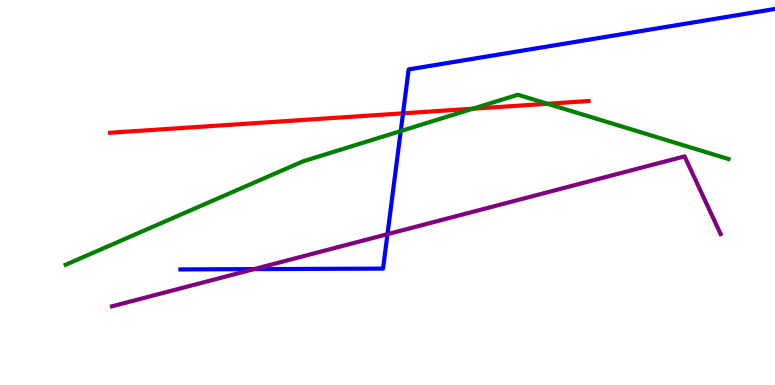[{'lines': ['blue', 'red'], 'intersections': [{'x': 5.2, 'y': 7.06}]}, {'lines': ['green', 'red'], 'intersections': [{'x': 6.1, 'y': 7.18}, {'x': 7.06, 'y': 7.3}]}, {'lines': ['purple', 'red'], 'intersections': []}, {'lines': ['blue', 'green'], 'intersections': [{'x': 5.17, 'y': 6.6}]}, {'lines': ['blue', 'purple'], 'intersections': [{'x': 3.28, 'y': 3.01}, {'x': 5.0, 'y': 3.92}]}, {'lines': ['green', 'purple'], 'intersections': []}]